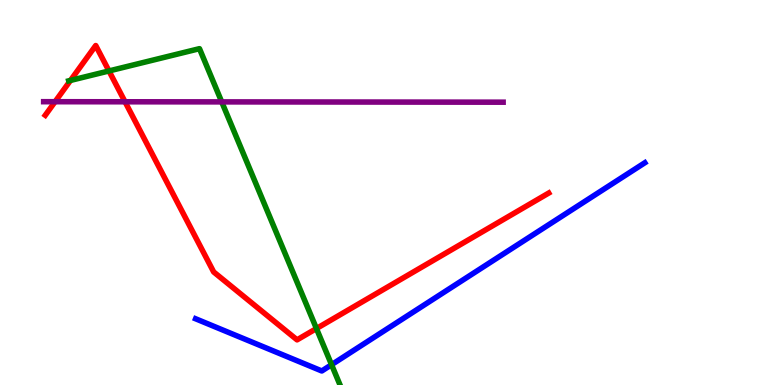[{'lines': ['blue', 'red'], 'intersections': []}, {'lines': ['green', 'red'], 'intersections': [{'x': 0.909, 'y': 7.91}, {'x': 1.41, 'y': 8.16}, {'x': 4.08, 'y': 1.47}]}, {'lines': ['purple', 'red'], 'intersections': [{'x': 0.711, 'y': 7.36}, {'x': 1.61, 'y': 7.36}]}, {'lines': ['blue', 'green'], 'intersections': [{'x': 4.28, 'y': 0.528}]}, {'lines': ['blue', 'purple'], 'intersections': []}, {'lines': ['green', 'purple'], 'intersections': [{'x': 2.86, 'y': 7.35}]}]